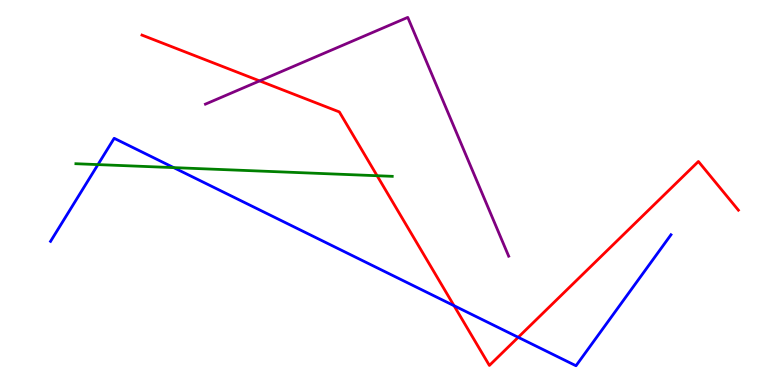[{'lines': ['blue', 'red'], 'intersections': [{'x': 5.86, 'y': 2.06}, {'x': 6.69, 'y': 1.24}]}, {'lines': ['green', 'red'], 'intersections': [{'x': 4.87, 'y': 5.44}]}, {'lines': ['purple', 'red'], 'intersections': [{'x': 3.35, 'y': 7.9}]}, {'lines': ['blue', 'green'], 'intersections': [{'x': 1.26, 'y': 5.72}, {'x': 2.24, 'y': 5.65}]}, {'lines': ['blue', 'purple'], 'intersections': []}, {'lines': ['green', 'purple'], 'intersections': []}]